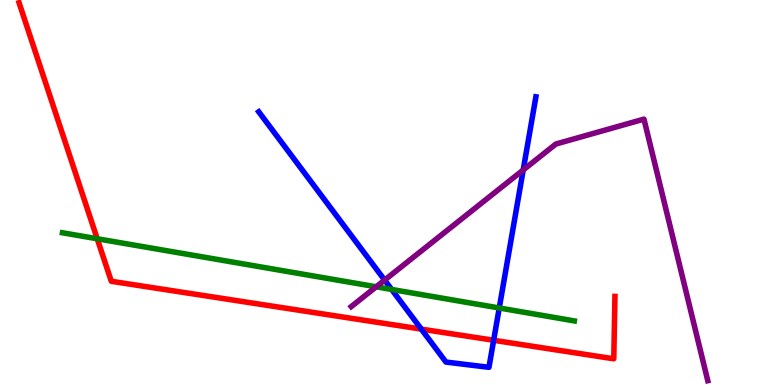[{'lines': ['blue', 'red'], 'intersections': [{'x': 5.44, 'y': 1.45}, {'x': 6.37, 'y': 1.16}]}, {'lines': ['green', 'red'], 'intersections': [{'x': 1.25, 'y': 3.8}]}, {'lines': ['purple', 'red'], 'intersections': []}, {'lines': ['blue', 'green'], 'intersections': [{'x': 5.05, 'y': 2.48}, {'x': 6.44, 'y': 2.0}]}, {'lines': ['blue', 'purple'], 'intersections': [{'x': 4.96, 'y': 2.73}, {'x': 6.75, 'y': 5.58}]}, {'lines': ['green', 'purple'], 'intersections': [{'x': 4.85, 'y': 2.55}]}]